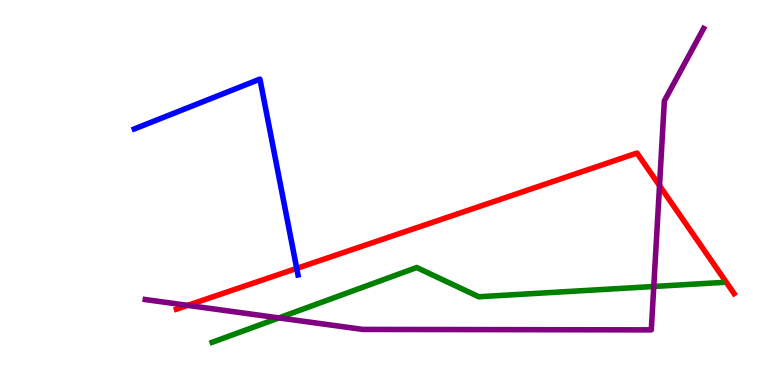[{'lines': ['blue', 'red'], 'intersections': [{'x': 3.83, 'y': 3.03}]}, {'lines': ['green', 'red'], 'intersections': []}, {'lines': ['purple', 'red'], 'intersections': [{'x': 2.42, 'y': 2.07}, {'x': 8.51, 'y': 5.18}]}, {'lines': ['blue', 'green'], 'intersections': []}, {'lines': ['blue', 'purple'], 'intersections': []}, {'lines': ['green', 'purple'], 'intersections': [{'x': 3.6, 'y': 1.74}, {'x': 8.44, 'y': 2.56}]}]